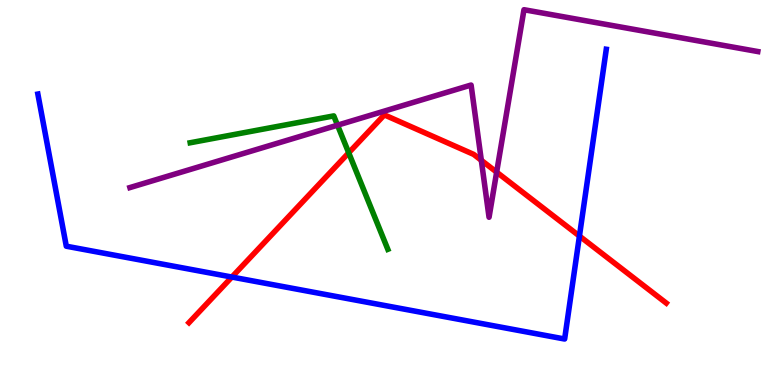[{'lines': ['blue', 'red'], 'intersections': [{'x': 2.99, 'y': 2.8}, {'x': 7.48, 'y': 3.87}]}, {'lines': ['green', 'red'], 'intersections': [{'x': 4.5, 'y': 6.03}]}, {'lines': ['purple', 'red'], 'intersections': [{'x': 6.21, 'y': 5.84}, {'x': 6.41, 'y': 5.53}]}, {'lines': ['blue', 'green'], 'intersections': []}, {'lines': ['blue', 'purple'], 'intersections': []}, {'lines': ['green', 'purple'], 'intersections': [{'x': 4.36, 'y': 6.75}]}]